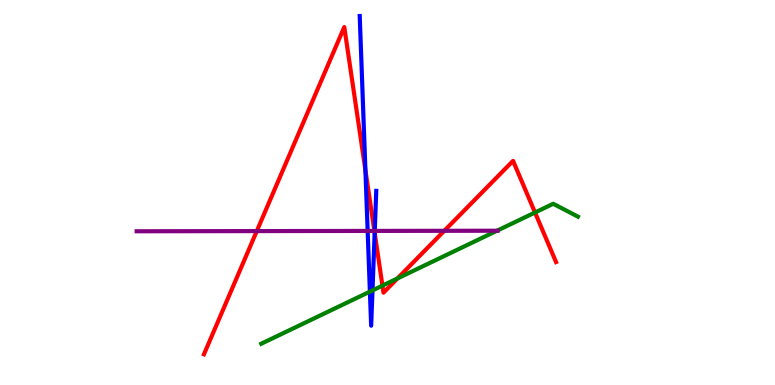[{'lines': ['blue', 'red'], 'intersections': [{'x': 4.72, 'y': 5.58}, {'x': 4.83, 'y': 3.95}]}, {'lines': ['green', 'red'], 'intersections': [{'x': 4.93, 'y': 2.58}, {'x': 5.13, 'y': 2.77}, {'x': 6.9, 'y': 4.48}]}, {'lines': ['purple', 'red'], 'intersections': [{'x': 3.31, 'y': 4.0}, {'x': 4.83, 'y': 4.0}, {'x': 5.73, 'y': 4.01}]}, {'lines': ['blue', 'green'], 'intersections': [{'x': 4.77, 'y': 2.42}, {'x': 4.81, 'y': 2.46}]}, {'lines': ['blue', 'purple'], 'intersections': [{'x': 4.74, 'y': 4.0}, {'x': 4.84, 'y': 4.0}]}, {'lines': ['green', 'purple'], 'intersections': [{'x': 6.41, 'y': 4.01}]}]